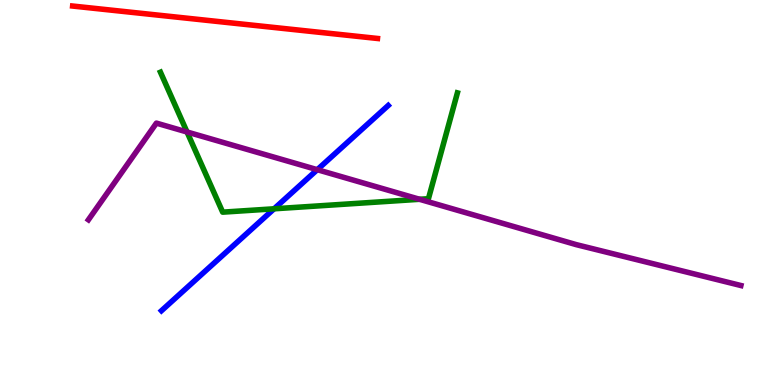[{'lines': ['blue', 'red'], 'intersections': []}, {'lines': ['green', 'red'], 'intersections': []}, {'lines': ['purple', 'red'], 'intersections': []}, {'lines': ['blue', 'green'], 'intersections': [{'x': 3.54, 'y': 4.58}]}, {'lines': ['blue', 'purple'], 'intersections': [{'x': 4.09, 'y': 5.59}]}, {'lines': ['green', 'purple'], 'intersections': [{'x': 2.41, 'y': 6.57}, {'x': 5.41, 'y': 4.82}]}]